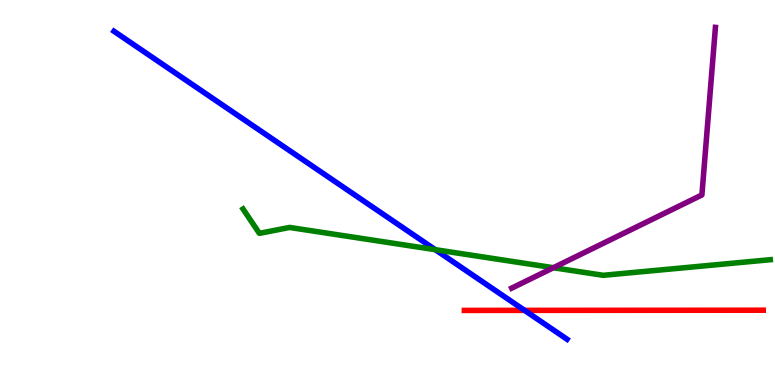[{'lines': ['blue', 'red'], 'intersections': [{'x': 6.77, 'y': 1.94}]}, {'lines': ['green', 'red'], 'intersections': []}, {'lines': ['purple', 'red'], 'intersections': []}, {'lines': ['blue', 'green'], 'intersections': [{'x': 5.62, 'y': 3.51}]}, {'lines': ['blue', 'purple'], 'intersections': []}, {'lines': ['green', 'purple'], 'intersections': [{'x': 7.14, 'y': 3.05}]}]